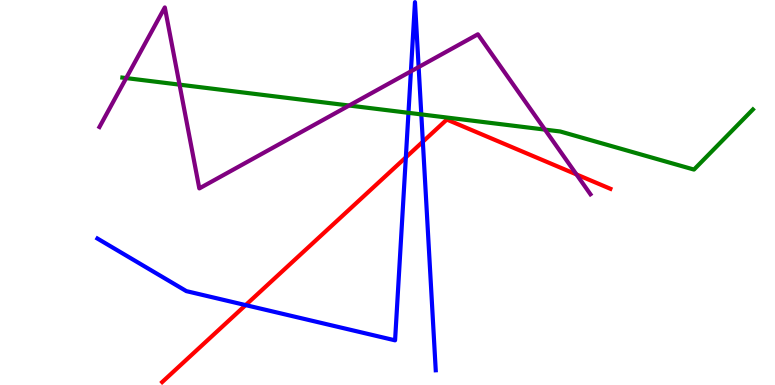[{'lines': ['blue', 'red'], 'intersections': [{'x': 3.17, 'y': 2.08}, {'x': 5.24, 'y': 5.91}, {'x': 5.46, 'y': 6.32}]}, {'lines': ['green', 'red'], 'intersections': []}, {'lines': ['purple', 'red'], 'intersections': [{'x': 7.44, 'y': 5.47}]}, {'lines': ['blue', 'green'], 'intersections': [{'x': 5.27, 'y': 7.07}, {'x': 5.44, 'y': 7.03}]}, {'lines': ['blue', 'purple'], 'intersections': [{'x': 5.3, 'y': 8.15}, {'x': 5.4, 'y': 8.26}]}, {'lines': ['green', 'purple'], 'intersections': [{'x': 1.63, 'y': 7.97}, {'x': 2.32, 'y': 7.8}, {'x': 4.51, 'y': 7.26}, {'x': 7.03, 'y': 6.63}]}]